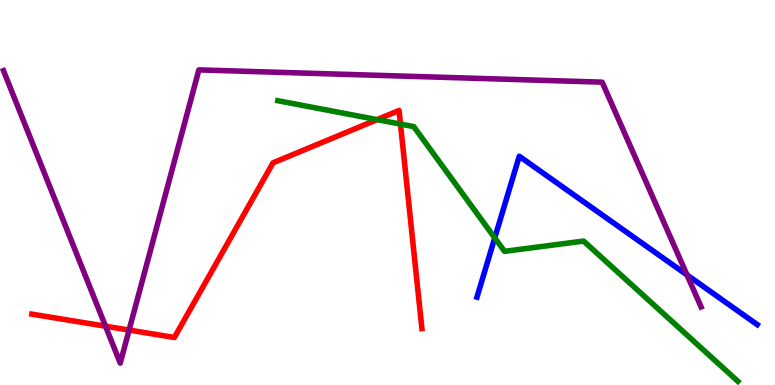[{'lines': ['blue', 'red'], 'intersections': []}, {'lines': ['green', 'red'], 'intersections': [{'x': 4.87, 'y': 6.89}, {'x': 5.17, 'y': 6.78}]}, {'lines': ['purple', 'red'], 'intersections': [{'x': 1.36, 'y': 1.53}, {'x': 1.67, 'y': 1.43}]}, {'lines': ['blue', 'green'], 'intersections': [{'x': 6.38, 'y': 3.82}]}, {'lines': ['blue', 'purple'], 'intersections': [{'x': 8.86, 'y': 2.86}]}, {'lines': ['green', 'purple'], 'intersections': []}]